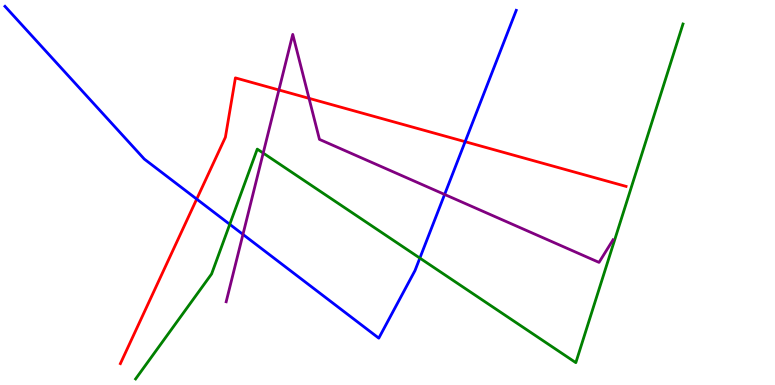[{'lines': ['blue', 'red'], 'intersections': [{'x': 2.54, 'y': 4.83}, {'x': 6.0, 'y': 6.32}]}, {'lines': ['green', 'red'], 'intersections': []}, {'lines': ['purple', 'red'], 'intersections': [{'x': 3.6, 'y': 7.66}, {'x': 3.99, 'y': 7.45}]}, {'lines': ['blue', 'green'], 'intersections': [{'x': 2.96, 'y': 4.17}, {'x': 5.42, 'y': 3.3}]}, {'lines': ['blue', 'purple'], 'intersections': [{'x': 3.13, 'y': 3.91}, {'x': 5.74, 'y': 4.95}]}, {'lines': ['green', 'purple'], 'intersections': [{'x': 3.4, 'y': 6.02}]}]